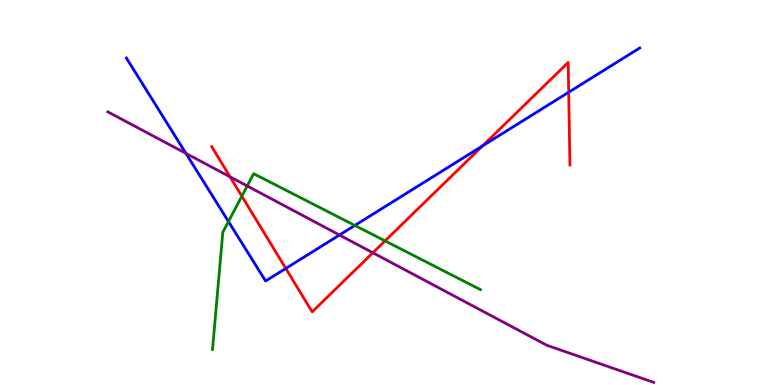[{'lines': ['blue', 'red'], 'intersections': [{'x': 3.69, 'y': 3.03}, {'x': 6.23, 'y': 6.21}, {'x': 7.34, 'y': 7.6}]}, {'lines': ['green', 'red'], 'intersections': [{'x': 3.12, 'y': 4.9}, {'x': 4.97, 'y': 3.74}]}, {'lines': ['purple', 'red'], 'intersections': [{'x': 2.97, 'y': 5.41}, {'x': 4.81, 'y': 3.43}]}, {'lines': ['blue', 'green'], 'intersections': [{'x': 2.95, 'y': 4.25}, {'x': 4.58, 'y': 4.14}]}, {'lines': ['blue', 'purple'], 'intersections': [{'x': 2.4, 'y': 6.02}, {'x': 4.38, 'y': 3.9}]}, {'lines': ['green', 'purple'], 'intersections': [{'x': 3.19, 'y': 5.17}]}]